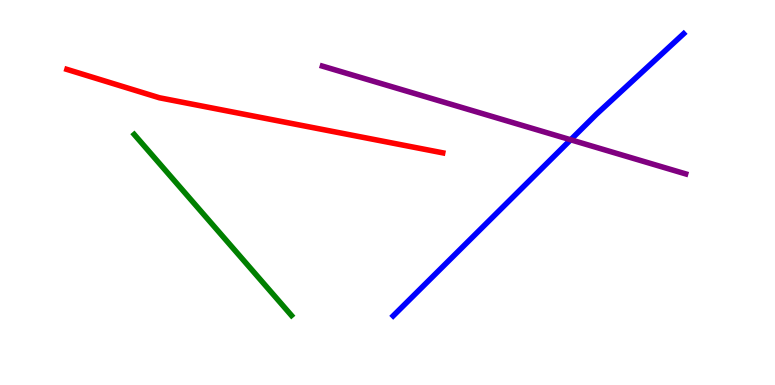[{'lines': ['blue', 'red'], 'intersections': []}, {'lines': ['green', 'red'], 'intersections': []}, {'lines': ['purple', 'red'], 'intersections': []}, {'lines': ['blue', 'green'], 'intersections': []}, {'lines': ['blue', 'purple'], 'intersections': [{'x': 7.36, 'y': 6.37}]}, {'lines': ['green', 'purple'], 'intersections': []}]